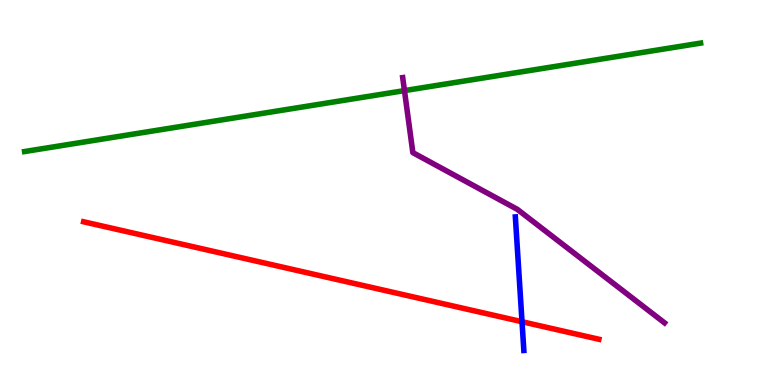[{'lines': ['blue', 'red'], 'intersections': [{'x': 6.74, 'y': 1.64}]}, {'lines': ['green', 'red'], 'intersections': []}, {'lines': ['purple', 'red'], 'intersections': []}, {'lines': ['blue', 'green'], 'intersections': []}, {'lines': ['blue', 'purple'], 'intersections': []}, {'lines': ['green', 'purple'], 'intersections': [{'x': 5.22, 'y': 7.65}]}]